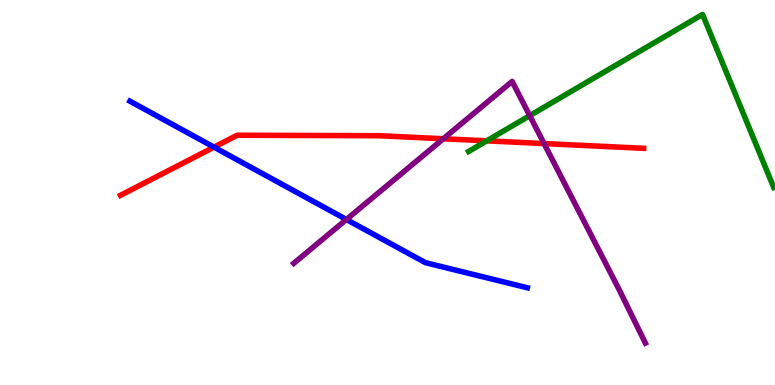[{'lines': ['blue', 'red'], 'intersections': [{'x': 2.76, 'y': 6.18}]}, {'lines': ['green', 'red'], 'intersections': [{'x': 6.28, 'y': 6.34}]}, {'lines': ['purple', 'red'], 'intersections': [{'x': 5.72, 'y': 6.4}, {'x': 7.02, 'y': 6.27}]}, {'lines': ['blue', 'green'], 'intersections': []}, {'lines': ['blue', 'purple'], 'intersections': [{'x': 4.47, 'y': 4.3}]}, {'lines': ['green', 'purple'], 'intersections': [{'x': 6.84, 'y': 7.0}]}]